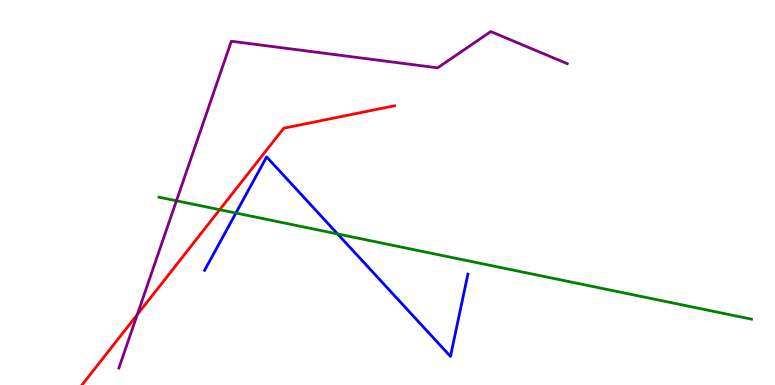[{'lines': ['blue', 'red'], 'intersections': []}, {'lines': ['green', 'red'], 'intersections': [{'x': 2.84, 'y': 4.55}]}, {'lines': ['purple', 'red'], 'intersections': [{'x': 1.77, 'y': 1.83}]}, {'lines': ['blue', 'green'], 'intersections': [{'x': 3.04, 'y': 4.47}, {'x': 4.36, 'y': 3.92}]}, {'lines': ['blue', 'purple'], 'intersections': []}, {'lines': ['green', 'purple'], 'intersections': [{'x': 2.28, 'y': 4.78}]}]